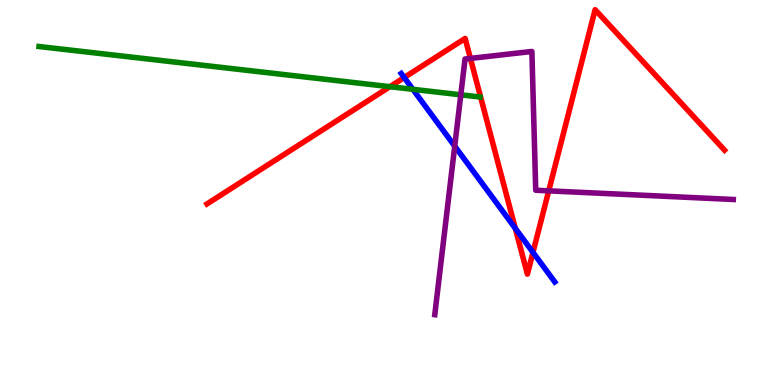[{'lines': ['blue', 'red'], 'intersections': [{'x': 5.22, 'y': 7.99}, {'x': 6.65, 'y': 4.07}, {'x': 6.88, 'y': 3.45}]}, {'lines': ['green', 'red'], 'intersections': [{'x': 5.03, 'y': 7.75}]}, {'lines': ['purple', 'red'], 'intersections': [{'x': 6.07, 'y': 8.48}, {'x': 7.08, 'y': 5.04}]}, {'lines': ['blue', 'green'], 'intersections': [{'x': 5.33, 'y': 7.68}]}, {'lines': ['blue', 'purple'], 'intersections': [{'x': 5.87, 'y': 6.2}]}, {'lines': ['green', 'purple'], 'intersections': [{'x': 5.95, 'y': 7.54}]}]